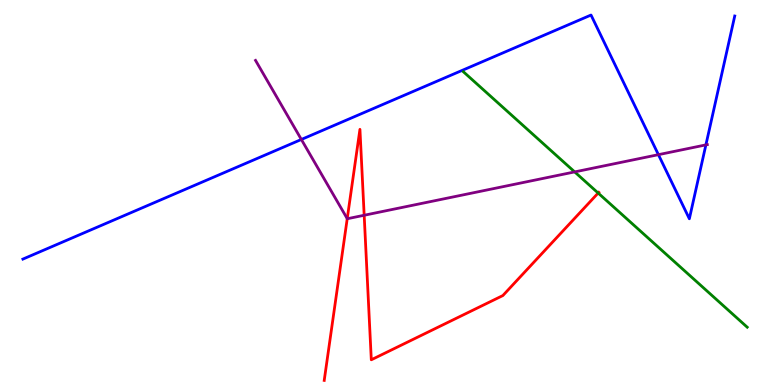[{'lines': ['blue', 'red'], 'intersections': []}, {'lines': ['green', 'red'], 'intersections': [{'x': 7.72, 'y': 4.99}]}, {'lines': ['purple', 'red'], 'intersections': [{'x': 4.48, 'y': 4.32}, {'x': 4.7, 'y': 4.41}]}, {'lines': ['blue', 'green'], 'intersections': []}, {'lines': ['blue', 'purple'], 'intersections': [{'x': 3.89, 'y': 6.38}, {'x': 8.5, 'y': 5.98}, {'x': 9.11, 'y': 6.24}]}, {'lines': ['green', 'purple'], 'intersections': [{'x': 7.42, 'y': 5.53}]}]